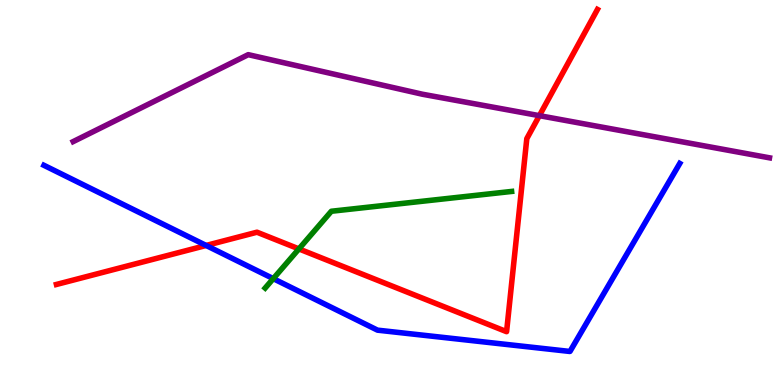[{'lines': ['blue', 'red'], 'intersections': [{'x': 2.66, 'y': 3.62}]}, {'lines': ['green', 'red'], 'intersections': [{'x': 3.86, 'y': 3.53}]}, {'lines': ['purple', 'red'], 'intersections': [{'x': 6.96, 'y': 7.0}]}, {'lines': ['blue', 'green'], 'intersections': [{'x': 3.53, 'y': 2.76}]}, {'lines': ['blue', 'purple'], 'intersections': []}, {'lines': ['green', 'purple'], 'intersections': []}]